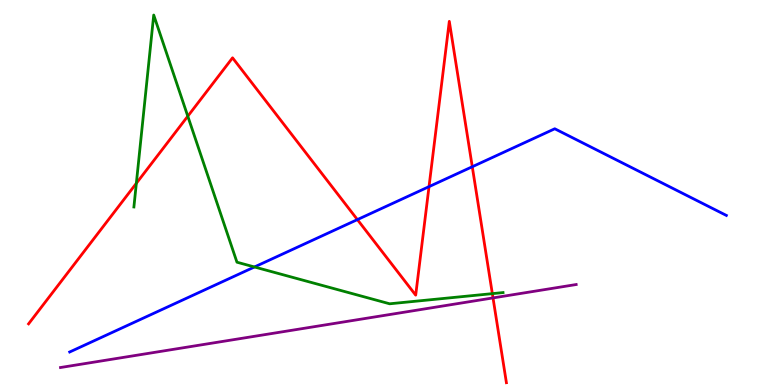[{'lines': ['blue', 'red'], 'intersections': [{'x': 4.61, 'y': 4.3}, {'x': 5.54, 'y': 5.15}, {'x': 6.09, 'y': 5.67}]}, {'lines': ['green', 'red'], 'intersections': [{'x': 1.76, 'y': 5.24}, {'x': 2.42, 'y': 6.98}, {'x': 6.35, 'y': 2.37}]}, {'lines': ['purple', 'red'], 'intersections': [{'x': 6.36, 'y': 2.26}]}, {'lines': ['blue', 'green'], 'intersections': [{'x': 3.28, 'y': 3.07}]}, {'lines': ['blue', 'purple'], 'intersections': []}, {'lines': ['green', 'purple'], 'intersections': []}]